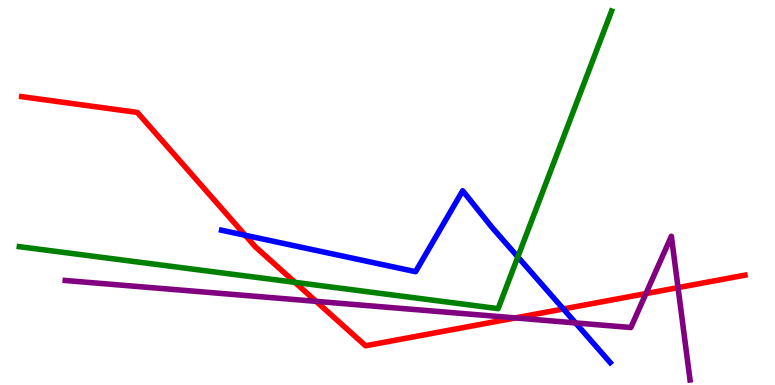[{'lines': ['blue', 'red'], 'intersections': [{'x': 3.16, 'y': 3.89}, {'x': 7.27, 'y': 1.98}]}, {'lines': ['green', 'red'], 'intersections': [{'x': 3.81, 'y': 2.67}]}, {'lines': ['purple', 'red'], 'intersections': [{'x': 4.08, 'y': 2.17}, {'x': 6.65, 'y': 1.74}, {'x': 8.33, 'y': 2.37}, {'x': 8.75, 'y': 2.53}]}, {'lines': ['blue', 'green'], 'intersections': [{'x': 6.68, 'y': 3.33}]}, {'lines': ['blue', 'purple'], 'intersections': [{'x': 7.43, 'y': 1.61}]}, {'lines': ['green', 'purple'], 'intersections': []}]